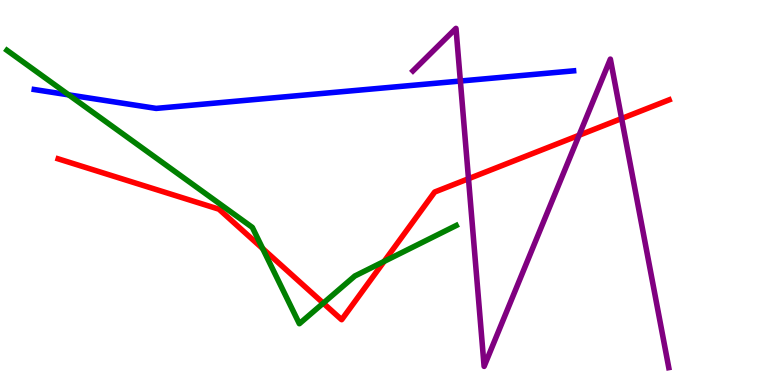[{'lines': ['blue', 'red'], 'intersections': []}, {'lines': ['green', 'red'], 'intersections': [{'x': 3.39, 'y': 3.54}, {'x': 4.17, 'y': 2.13}, {'x': 4.96, 'y': 3.21}]}, {'lines': ['purple', 'red'], 'intersections': [{'x': 6.05, 'y': 5.36}, {'x': 7.47, 'y': 6.49}, {'x': 8.02, 'y': 6.92}]}, {'lines': ['blue', 'green'], 'intersections': [{'x': 0.886, 'y': 7.54}]}, {'lines': ['blue', 'purple'], 'intersections': [{'x': 5.94, 'y': 7.9}]}, {'lines': ['green', 'purple'], 'intersections': []}]